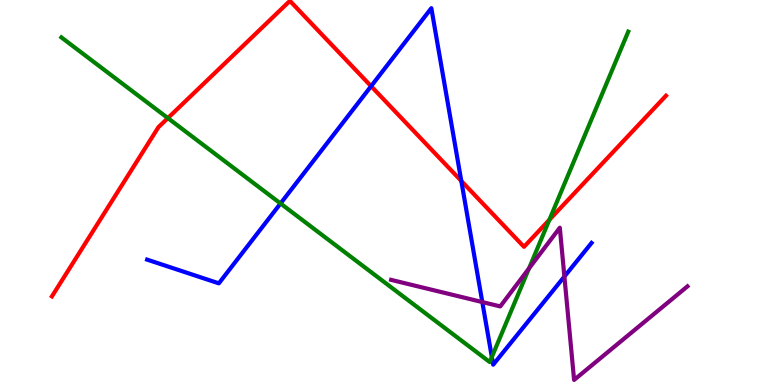[{'lines': ['blue', 'red'], 'intersections': [{'x': 4.79, 'y': 7.76}, {'x': 5.95, 'y': 5.3}]}, {'lines': ['green', 'red'], 'intersections': [{'x': 2.17, 'y': 6.93}, {'x': 7.09, 'y': 4.29}]}, {'lines': ['purple', 'red'], 'intersections': []}, {'lines': ['blue', 'green'], 'intersections': [{'x': 3.62, 'y': 4.71}, {'x': 6.35, 'y': 0.726}]}, {'lines': ['blue', 'purple'], 'intersections': [{'x': 6.22, 'y': 2.15}, {'x': 7.28, 'y': 2.82}]}, {'lines': ['green', 'purple'], 'intersections': [{'x': 6.83, 'y': 3.03}]}]